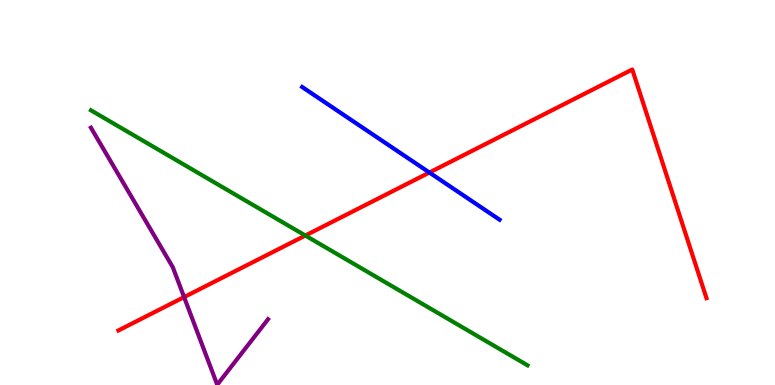[{'lines': ['blue', 'red'], 'intersections': [{'x': 5.54, 'y': 5.52}]}, {'lines': ['green', 'red'], 'intersections': [{'x': 3.94, 'y': 3.88}]}, {'lines': ['purple', 'red'], 'intersections': [{'x': 2.38, 'y': 2.28}]}, {'lines': ['blue', 'green'], 'intersections': []}, {'lines': ['blue', 'purple'], 'intersections': []}, {'lines': ['green', 'purple'], 'intersections': []}]